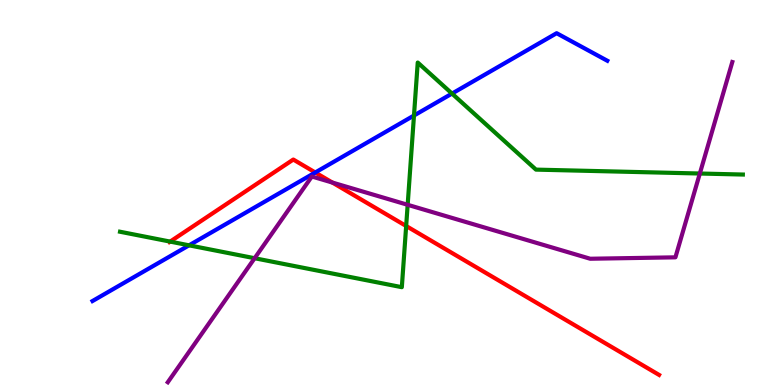[{'lines': ['blue', 'red'], 'intersections': [{'x': 4.07, 'y': 5.52}]}, {'lines': ['green', 'red'], 'intersections': [{'x': 2.2, 'y': 3.72}, {'x': 5.24, 'y': 4.13}]}, {'lines': ['purple', 'red'], 'intersections': [{'x': 4.29, 'y': 5.26}]}, {'lines': ['blue', 'green'], 'intersections': [{'x': 2.44, 'y': 3.63}, {'x': 5.34, 'y': 7.0}, {'x': 5.83, 'y': 7.57}]}, {'lines': ['blue', 'purple'], 'intersections': []}, {'lines': ['green', 'purple'], 'intersections': [{'x': 3.29, 'y': 3.29}, {'x': 5.26, 'y': 4.68}, {'x': 9.03, 'y': 5.49}]}]